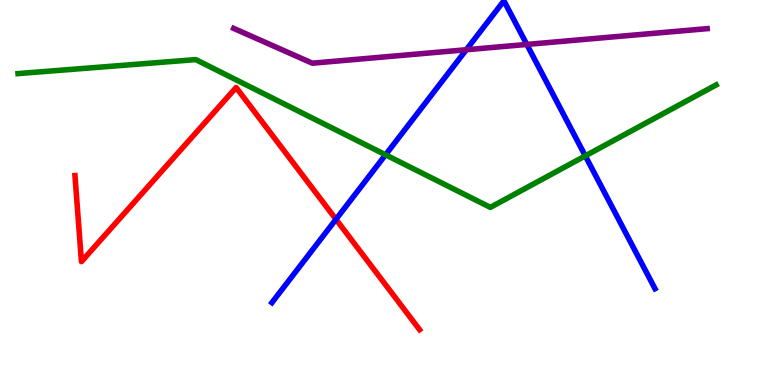[{'lines': ['blue', 'red'], 'intersections': [{'x': 4.34, 'y': 4.3}]}, {'lines': ['green', 'red'], 'intersections': []}, {'lines': ['purple', 'red'], 'intersections': []}, {'lines': ['blue', 'green'], 'intersections': [{'x': 4.97, 'y': 5.98}, {'x': 7.55, 'y': 5.95}]}, {'lines': ['blue', 'purple'], 'intersections': [{'x': 6.02, 'y': 8.71}, {'x': 6.8, 'y': 8.85}]}, {'lines': ['green', 'purple'], 'intersections': []}]